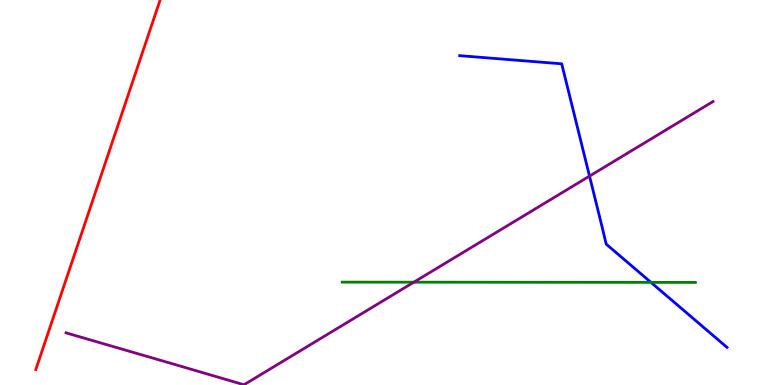[{'lines': ['blue', 'red'], 'intersections': []}, {'lines': ['green', 'red'], 'intersections': []}, {'lines': ['purple', 'red'], 'intersections': []}, {'lines': ['blue', 'green'], 'intersections': [{'x': 8.4, 'y': 2.67}]}, {'lines': ['blue', 'purple'], 'intersections': [{'x': 7.61, 'y': 5.43}]}, {'lines': ['green', 'purple'], 'intersections': [{'x': 5.34, 'y': 2.67}]}]